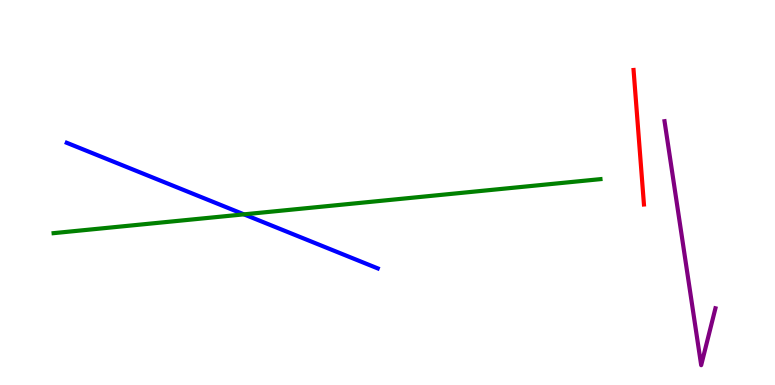[{'lines': ['blue', 'red'], 'intersections': []}, {'lines': ['green', 'red'], 'intersections': []}, {'lines': ['purple', 'red'], 'intersections': []}, {'lines': ['blue', 'green'], 'intersections': [{'x': 3.15, 'y': 4.43}]}, {'lines': ['blue', 'purple'], 'intersections': []}, {'lines': ['green', 'purple'], 'intersections': []}]